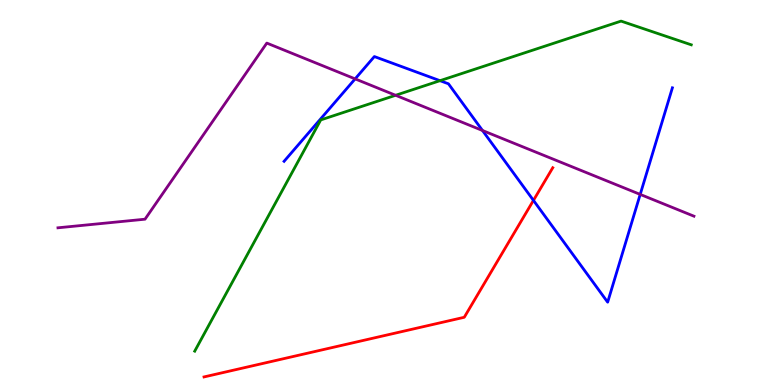[{'lines': ['blue', 'red'], 'intersections': [{'x': 6.88, 'y': 4.8}]}, {'lines': ['green', 'red'], 'intersections': []}, {'lines': ['purple', 'red'], 'intersections': []}, {'lines': ['blue', 'green'], 'intersections': [{'x': 5.68, 'y': 7.9}]}, {'lines': ['blue', 'purple'], 'intersections': [{'x': 4.58, 'y': 7.95}, {'x': 6.23, 'y': 6.61}, {'x': 8.26, 'y': 4.95}]}, {'lines': ['green', 'purple'], 'intersections': [{'x': 5.1, 'y': 7.53}]}]